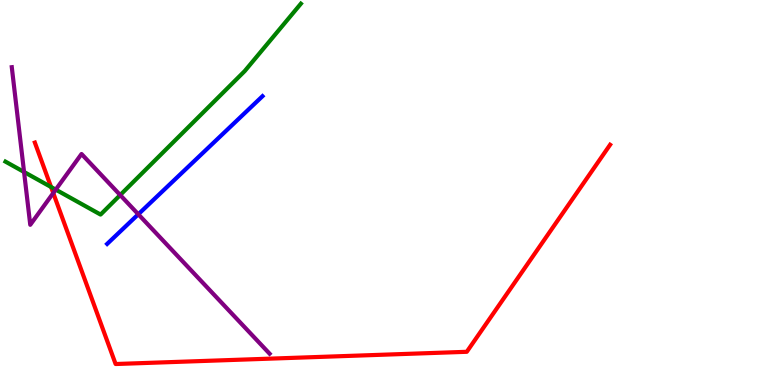[{'lines': ['blue', 'red'], 'intersections': []}, {'lines': ['green', 'red'], 'intersections': [{'x': 0.659, 'y': 5.14}]}, {'lines': ['purple', 'red'], 'intersections': [{'x': 0.687, 'y': 4.99}]}, {'lines': ['blue', 'green'], 'intersections': []}, {'lines': ['blue', 'purple'], 'intersections': [{'x': 1.78, 'y': 4.43}]}, {'lines': ['green', 'purple'], 'intersections': [{'x': 0.31, 'y': 5.53}, {'x': 0.719, 'y': 5.07}, {'x': 1.55, 'y': 4.93}]}]